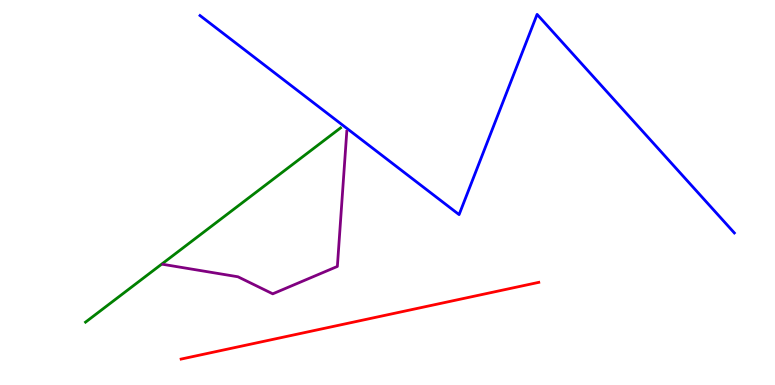[{'lines': ['blue', 'red'], 'intersections': []}, {'lines': ['green', 'red'], 'intersections': []}, {'lines': ['purple', 'red'], 'intersections': []}, {'lines': ['blue', 'green'], 'intersections': []}, {'lines': ['blue', 'purple'], 'intersections': []}, {'lines': ['green', 'purple'], 'intersections': []}]